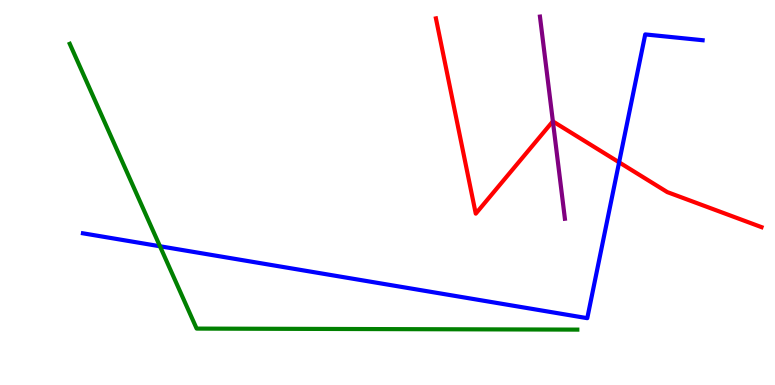[{'lines': ['blue', 'red'], 'intersections': [{'x': 7.99, 'y': 5.78}]}, {'lines': ['green', 'red'], 'intersections': []}, {'lines': ['purple', 'red'], 'intersections': [{'x': 7.13, 'y': 6.85}]}, {'lines': ['blue', 'green'], 'intersections': [{'x': 2.06, 'y': 3.6}]}, {'lines': ['blue', 'purple'], 'intersections': []}, {'lines': ['green', 'purple'], 'intersections': []}]